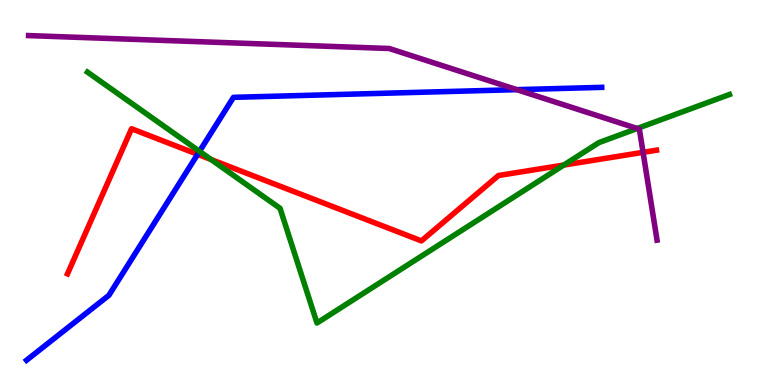[{'lines': ['blue', 'red'], 'intersections': [{'x': 2.55, 'y': 5.99}]}, {'lines': ['green', 'red'], 'intersections': [{'x': 2.72, 'y': 5.86}, {'x': 7.28, 'y': 5.71}]}, {'lines': ['purple', 'red'], 'intersections': [{'x': 8.3, 'y': 6.04}]}, {'lines': ['blue', 'green'], 'intersections': [{'x': 2.57, 'y': 6.07}]}, {'lines': ['blue', 'purple'], 'intersections': [{'x': 6.67, 'y': 7.67}]}, {'lines': ['green', 'purple'], 'intersections': [{'x': 8.22, 'y': 6.66}]}]